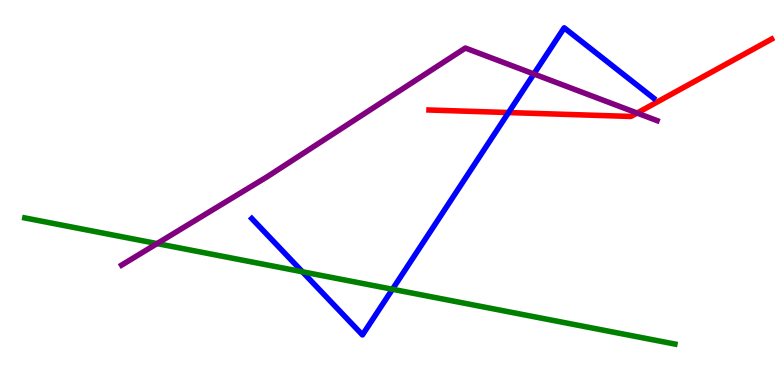[{'lines': ['blue', 'red'], 'intersections': [{'x': 6.56, 'y': 7.08}]}, {'lines': ['green', 'red'], 'intersections': []}, {'lines': ['purple', 'red'], 'intersections': [{'x': 8.22, 'y': 7.06}]}, {'lines': ['blue', 'green'], 'intersections': [{'x': 3.9, 'y': 2.94}, {'x': 5.06, 'y': 2.49}]}, {'lines': ['blue', 'purple'], 'intersections': [{'x': 6.89, 'y': 8.08}]}, {'lines': ['green', 'purple'], 'intersections': [{'x': 2.03, 'y': 3.67}]}]